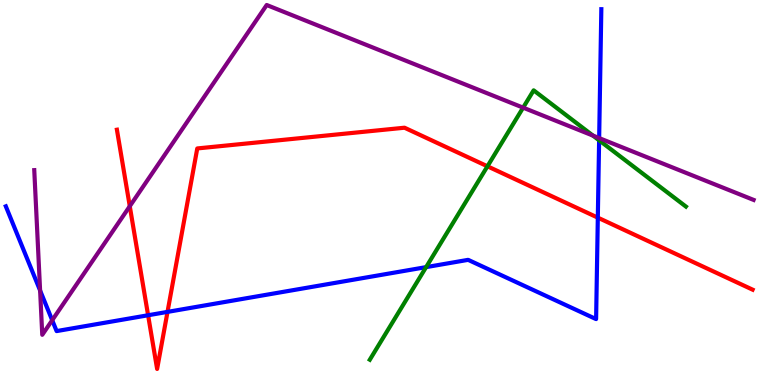[{'lines': ['blue', 'red'], 'intersections': [{'x': 1.91, 'y': 1.81}, {'x': 2.16, 'y': 1.9}, {'x': 7.71, 'y': 4.35}]}, {'lines': ['green', 'red'], 'intersections': [{'x': 6.29, 'y': 5.68}]}, {'lines': ['purple', 'red'], 'intersections': [{'x': 1.67, 'y': 4.64}]}, {'lines': ['blue', 'green'], 'intersections': [{'x': 5.5, 'y': 3.06}, {'x': 7.73, 'y': 6.36}]}, {'lines': ['blue', 'purple'], 'intersections': [{'x': 0.518, 'y': 2.45}, {'x': 0.674, 'y': 1.68}, {'x': 7.73, 'y': 6.41}]}, {'lines': ['green', 'purple'], 'intersections': [{'x': 6.75, 'y': 7.2}, {'x': 7.65, 'y': 6.48}]}]